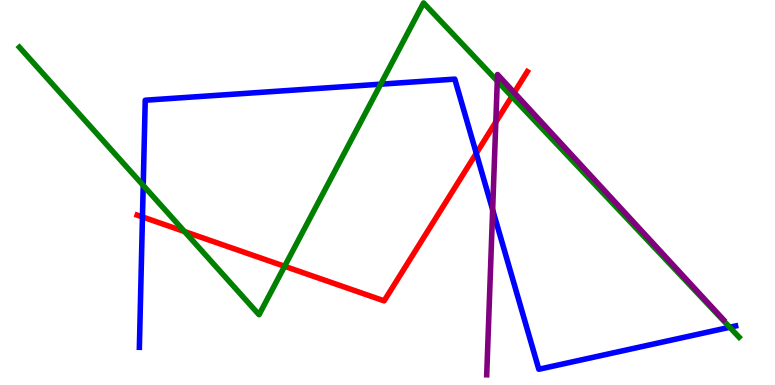[{'lines': ['blue', 'red'], 'intersections': [{'x': 1.84, 'y': 4.37}, {'x': 6.15, 'y': 6.02}]}, {'lines': ['green', 'red'], 'intersections': [{'x': 2.38, 'y': 3.99}, {'x': 3.67, 'y': 3.08}, {'x': 6.6, 'y': 7.5}]}, {'lines': ['purple', 'red'], 'intersections': [{'x': 6.4, 'y': 6.83}, {'x': 6.63, 'y': 7.59}]}, {'lines': ['blue', 'green'], 'intersections': [{'x': 1.85, 'y': 5.18}, {'x': 4.91, 'y': 7.81}, {'x': 9.42, 'y': 1.5}]}, {'lines': ['blue', 'purple'], 'intersections': [{'x': 6.36, 'y': 4.55}]}, {'lines': ['green', 'purple'], 'intersections': [{'x': 6.42, 'y': 7.9}]}]